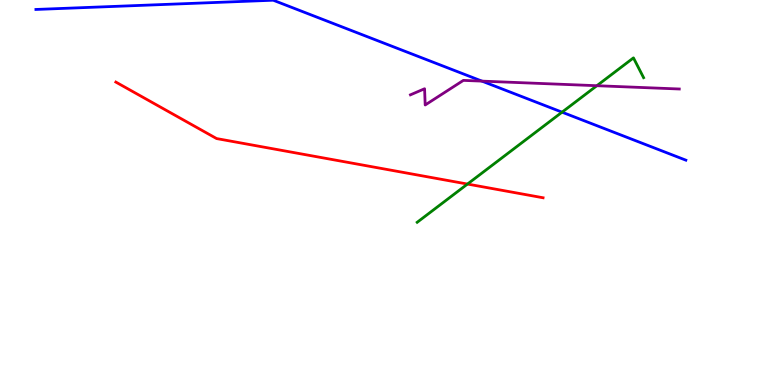[{'lines': ['blue', 'red'], 'intersections': []}, {'lines': ['green', 'red'], 'intersections': [{'x': 6.03, 'y': 5.22}]}, {'lines': ['purple', 'red'], 'intersections': []}, {'lines': ['blue', 'green'], 'intersections': [{'x': 7.25, 'y': 7.09}]}, {'lines': ['blue', 'purple'], 'intersections': [{'x': 6.22, 'y': 7.89}]}, {'lines': ['green', 'purple'], 'intersections': [{'x': 7.7, 'y': 7.77}]}]